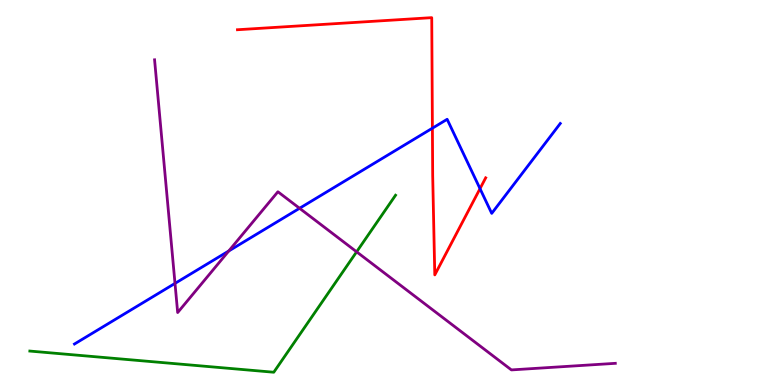[{'lines': ['blue', 'red'], 'intersections': [{'x': 5.58, 'y': 6.67}, {'x': 6.19, 'y': 5.1}]}, {'lines': ['green', 'red'], 'intersections': []}, {'lines': ['purple', 'red'], 'intersections': []}, {'lines': ['blue', 'green'], 'intersections': []}, {'lines': ['blue', 'purple'], 'intersections': [{'x': 2.26, 'y': 2.64}, {'x': 2.95, 'y': 3.48}, {'x': 3.87, 'y': 4.59}]}, {'lines': ['green', 'purple'], 'intersections': [{'x': 4.6, 'y': 3.46}]}]